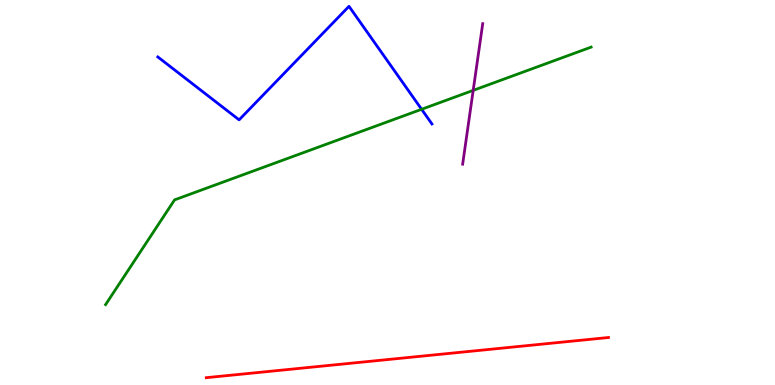[{'lines': ['blue', 'red'], 'intersections': []}, {'lines': ['green', 'red'], 'intersections': []}, {'lines': ['purple', 'red'], 'intersections': []}, {'lines': ['blue', 'green'], 'intersections': [{'x': 5.44, 'y': 7.16}]}, {'lines': ['blue', 'purple'], 'intersections': []}, {'lines': ['green', 'purple'], 'intersections': [{'x': 6.11, 'y': 7.65}]}]